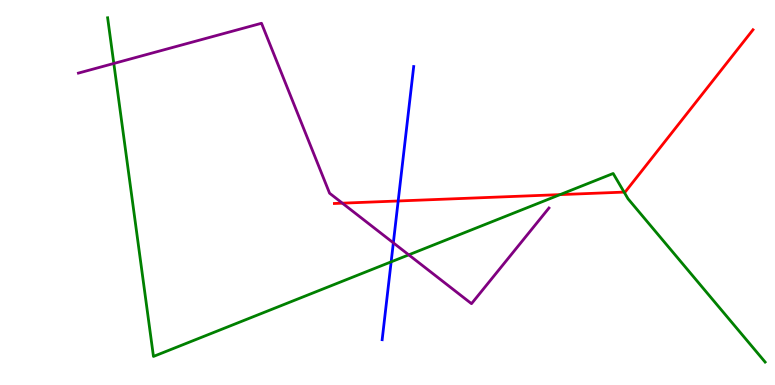[{'lines': ['blue', 'red'], 'intersections': [{'x': 5.14, 'y': 4.78}]}, {'lines': ['green', 'red'], 'intersections': [{'x': 7.23, 'y': 4.94}, {'x': 8.05, 'y': 5.01}]}, {'lines': ['purple', 'red'], 'intersections': [{'x': 4.42, 'y': 4.72}]}, {'lines': ['blue', 'green'], 'intersections': [{'x': 5.05, 'y': 3.2}]}, {'lines': ['blue', 'purple'], 'intersections': [{'x': 5.08, 'y': 3.69}]}, {'lines': ['green', 'purple'], 'intersections': [{'x': 1.47, 'y': 8.35}, {'x': 5.27, 'y': 3.38}]}]